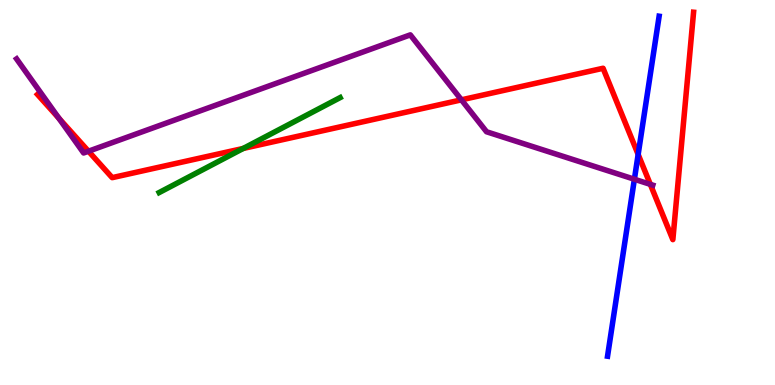[{'lines': ['blue', 'red'], 'intersections': [{'x': 8.23, 'y': 5.99}]}, {'lines': ['green', 'red'], 'intersections': [{'x': 3.14, 'y': 6.14}]}, {'lines': ['purple', 'red'], 'intersections': [{'x': 0.76, 'y': 6.93}, {'x': 1.14, 'y': 6.07}, {'x': 5.95, 'y': 7.41}, {'x': 8.39, 'y': 5.21}]}, {'lines': ['blue', 'green'], 'intersections': []}, {'lines': ['blue', 'purple'], 'intersections': [{'x': 8.19, 'y': 5.34}]}, {'lines': ['green', 'purple'], 'intersections': []}]